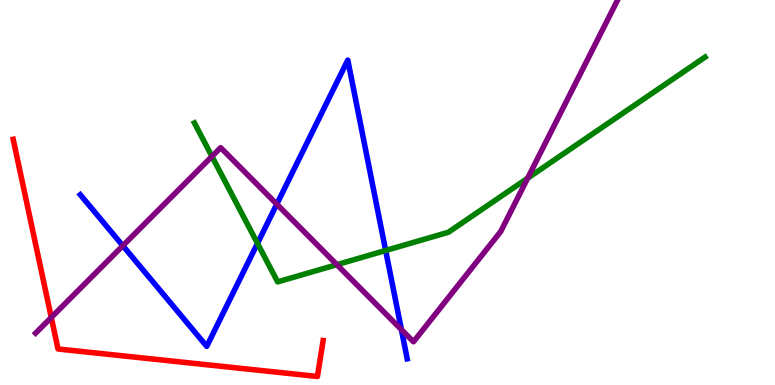[{'lines': ['blue', 'red'], 'intersections': []}, {'lines': ['green', 'red'], 'intersections': []}, {'lines': ['purple', 'red'], 'intersections': [{'x': 0.662, 'y': 1.75}]}, {'lines': ['blue', 'green'], 'intersections': [{'x': 3.32, 'y': 3.68}, {'x': 4.98, 'y': 3.49}]}, {'lines': ['blue', 'purple'], 'intersections': [{'x': 1.58, 'y': 3.62}, {'x': 3.57, 'y': 4.7}, {'x': 5.18, 'y': 1.44}]}, {'lines': ['green', 'purple'], 'intersections': [{'x': 2.73, 'y': 5.94}, {'x': 4.35, 'y': 3.13}, {'x': 6.81, 'y': 5.37}]}]